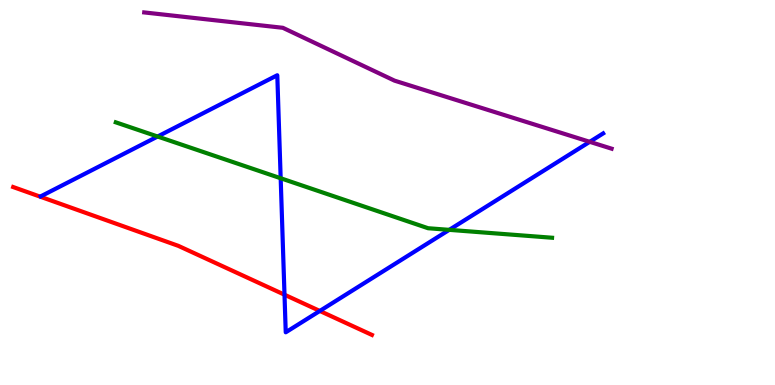[{'lines': ['blue', 'red'], 'intersections': [{'x': 3.67, 'y': 2.35}, {'x': 4.13, 'y': 1.92}]}, {'lines': ['green', 'red'], 'intersections': []}, {'lines': ['purple', 'red'], 'intersections': []}, {'lines': ['blue', 'green'], 'intersections': [{'x': 2.03, 'y': 6.45}, {'x': 3.62, 'y': 5.37}, {'x': 5.8, 'y': 4.03}]}, {'lines': ['blue', 'purple'], 'intersections': [{'x': 7.61, 'y': 6.32}]}, {'lines': ['green', 'purple'], 'intersections': []}]